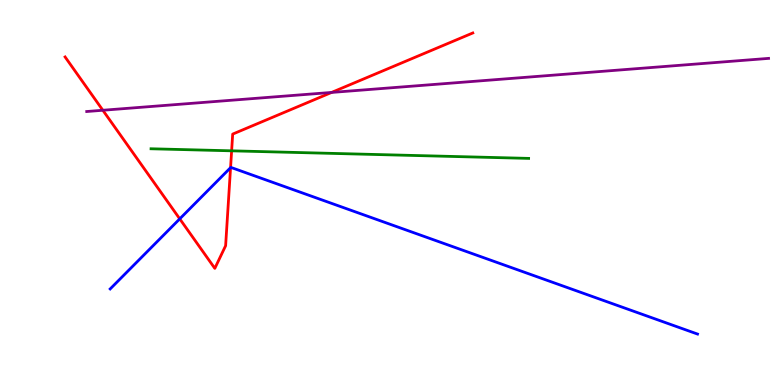[{'lines': ['blue', 'red'], 'intersections': [{'x': 2.32, 'y': 4.32}, {'x': 2.98, 'y': 5.64}]}, {'lines': ['green', 'red'], 'intersections': [{'x': 2.99, 'y': 6.08}]}, {'lines': ['purple', 'red'], 'intersections': [{'x': 1.33, 'y': 7.14}, {'x': 4.28, 'y': 7.6}]}, {'lines': ['blue', 'green'], 'intersections': []}, {'lines': ['blue', 'purple'], 'intersections': []}, {'lines': ['green', 'purple'], 'intersections': []}]